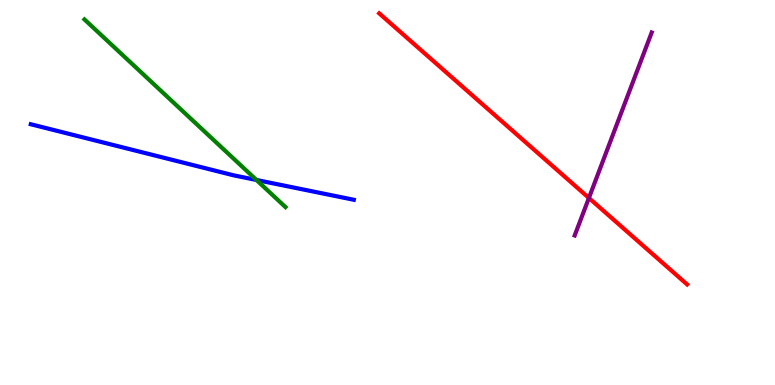[{'lines': ['blue', 'red'], 'intersections': []}, {'lines': ['green', 'red'], 'intersections': []}, {'lines': ['purple', 'red'], 'intersections': [{'x': 7.6, 'y': 4.86}]}, {'lines': ['blue', 'green'], 'intersections': [{'x': 3.31, 'y': 5.33}]}, {'lines': ['blue', 'purple'], 'intersections': []}, {'lines': ['green', 'purple'], 'intersections': []}]